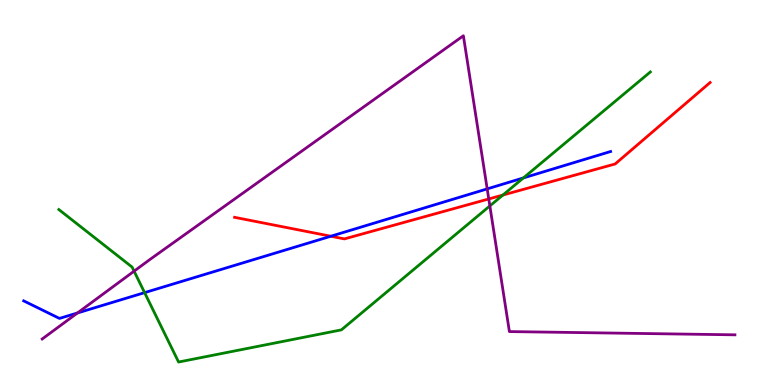[{'lines': ['blue', 'red'], 'intersections': [{'x': 4.27, 'y': 3.86}]}, {'lines': ['green', 'red'], 'intersections': [{'x': 6.49, 'y': 4.93}]}, {'lines': ['purple', 'red'], 'intersections': [{'x': 6.31, 'y': 4.83}]}, {'lines': ['blue', 'green'], 'intersections': [{'x': 1.87, 'y': 2.4}, {'x': 6.75, 'y': 5.38}]}, {'lines': ['blue', 'purple'], 'intersections': [{'x': 0.999, 'y': 1.87}, {'x': 6.29, 'y': 5.09}]}, {'lines': ['green', 'purple'], 'intersections': [{'x': 1.73, 'y': 2.96}, {'x': 6.32, 'y': 4.65}]}]